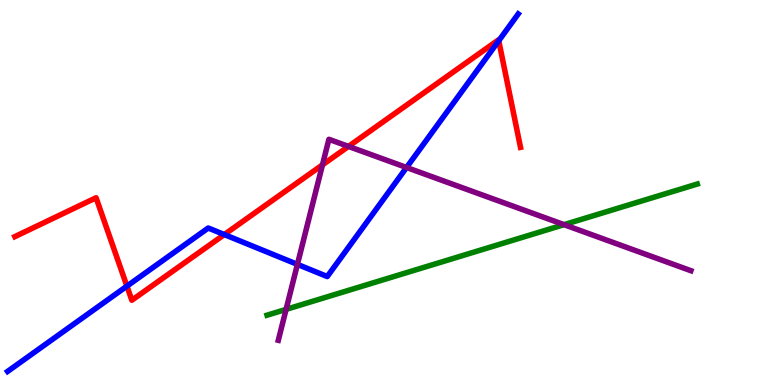[{'lines': ['blue', 'red'], 'intersections': [{'x': 1.64, 'y': 2.57}, {'x': 2.89, 'y': 3.91}, {'x': 6.44, 'y': 8.94}]}, {'lines': ['green', 'red'], 'intersections': []}, {'lines': ['purple', 'red'], 'intersections': [{'x': 4.16, 'y': 5.72}, {'x': 4.5, 'y': 6.2}]}, {'lines': ['blue', 'green'], 'intersections': []}, {'lines': ['blue', 'purple'], 'intersections': [{'x': 3.84, 'y': 3.13}, {'x': 5.25, 'y': 5.65}]}, {'lines': ['green', 'purple'], 'intersections': [{'x': 3.69, 'y': 1.96}, {'x': 7.28, 'y': 4.16}]}]